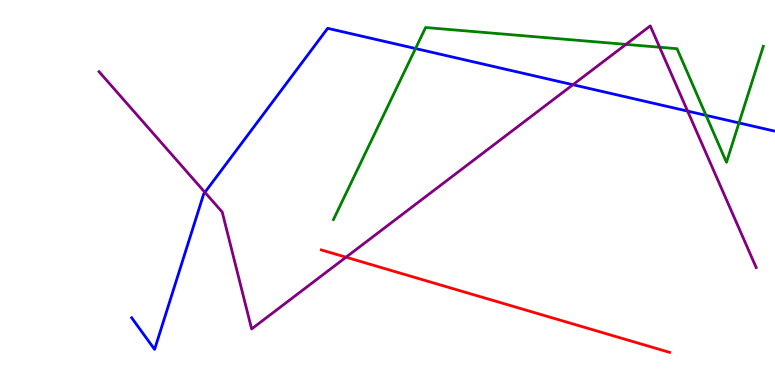[{'lines': ['blue', 'red'], 'intersections': []}, {'lines': ['green', 'red'], 'intersections': []}, {'lines': ['purple', 'red'], 'intersections': [{'x': 4.46, 'y': 3.32}]}, {'lines': ['blue', 'green'], 'intersections': [{'x': 5.36, 'y': 8.74}, {'x': 9.11, 'y': 7.0}, {'x': 9.54, 'y': 6.81}]}, {'lines': ['blue', 'purple'], 'intersections': [{'x': 2.64, 'y': 5.0}, {'x': 7.39, 'y': 7.8}, {'x': 8.87, 'y': 7.11}]}, {'lines': ['green', 'purple'], 'intersections': [{'x': 8.08, 'y': 8.85}, {'x': 8.51, 'y': 8.77}]}]